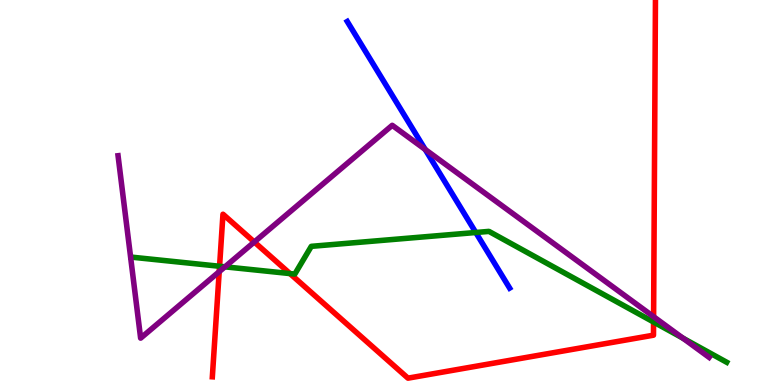[{'lines': ['blue', 'red'], 'intersections': []}, {'lines': ['green', 'red'], 'intersections': [{'x': 2.83, 'y': 3.08}, {'x': 3.74, 'y': 2.89}, {'x': 8.43, 'y': 1.64}]}, {'lines': ['purple', 'red'], 'intersections': [{'x': 2.83, 'y': 2.94}, {'x': 3.28, 'y': 3.71}, {'x': 8.43, 'y': 1.77}]}, {'lines': ['blue', 'green'], 'intersections': [{'x': 6.14, 'y': 3.96}]}, {'lines': ['blue', 'purple'], 'intersections': [{'x': 5.49, 'y': 6.12}]}, {'lines': ['green', 'purple'], 'intersections': [{'x': 2.9, 'y': 3.07}, {'x': 8.81, 'y': 1.22}]}]